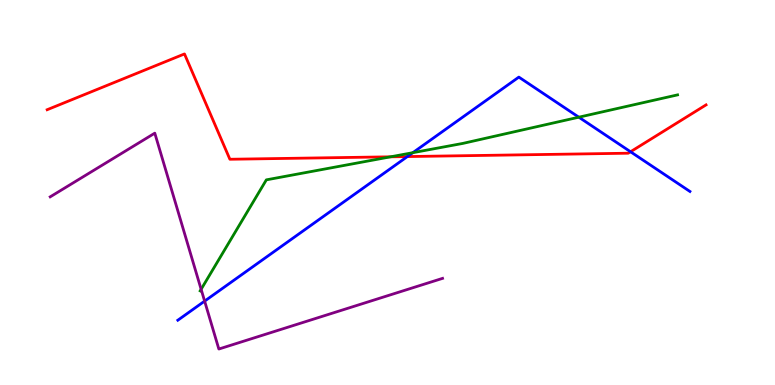[{'lines': ['blue', 'red'], 'intersections': [{'x': 5.26, 'y': 5.93}, {'x': 8.14, 'y': 6.06}]}, {'lines': ['green', 'red'], 'intersections': [{'x': 5.04, 'y': 5.93}]}, {'lines': ['purple', 'red'], 'intersections': []}, {'lines': ['blue', 'green'], 'intersections': [{'x': 5.33, 'y': 6.03}, {'x': 7.47, 'y': 6.96}]}, {'lines': ['blue', 'purple'], 'intersections': [{'x': 2.64, 'y': 2.18}]}, {'lines': ['green', 'purple'], 'intersections': [{'x': 2.6, 'y': 2.49}]}]